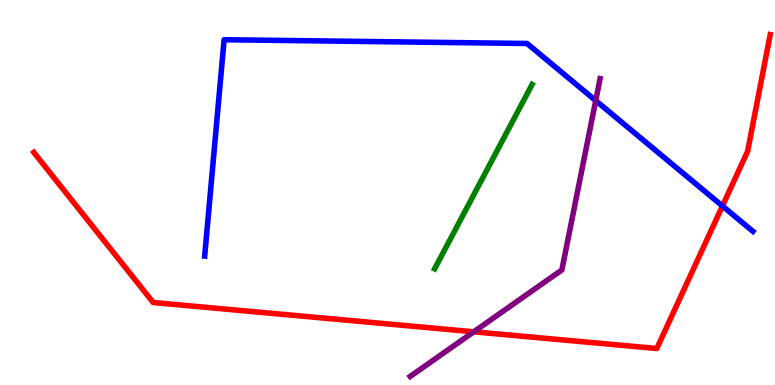[{'lines': ['blue', 'red'], 'intersections': [{'x': 9.32, 'y': 4.65}]}, {'lines': ['green', 'red'], 'intersections': []}, {'lines': ['purple', 'red'], 'intersections': [{'x': 6.11, 'y': 1.38}]}, {'lines': ['blue', 'green'], 'intersections': []}, {'lines': ['blue', 'purple'], 'intersections': [{'x': 7.69, 'y': 7.39}]}, {'lines': ['green', 'purple'], 'intersections': []}]